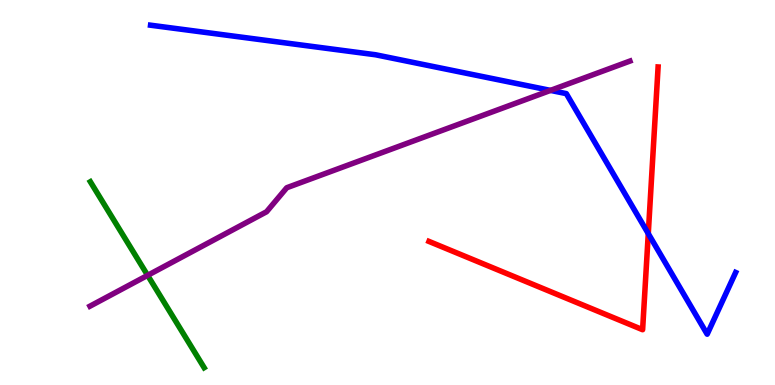[{'lines': ['blue', 'red'], 'intersections': [{'x': 8.36, 'y': 3.93}]}, {'lines': ['green', 'red'], 'intersections': []}, {'lines': ['purple', 'red'], 'intersections': []}, {'lines': ['blue', 'green'], 'intersections': []}, {'lines': ['blue', 'purple'], 'intersections': [{'x': 7.1, 'y': 7.65}]}, {'lines': ['green', 'purple'], 'intersections': [{'x': 1.9, 'y': 2.85}]}]